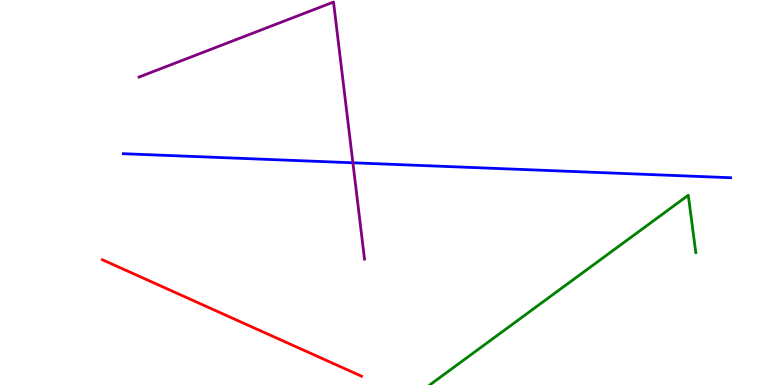[{'lines': ['blue', 'red'], 'intersections': []}, {'lines': ['green', 'red'], 'intersections': []}, {'lines': ['purple', 'red'], 'intersections': []}, {'lines': ['blue', 'green'], 'intersections': []}, {'lines': ['blue', 'purple'], 'intersections': [{'x': 4.55, 'y': 5.77}]}, {'lines': ['green', 'purple'], 'intersections': []}]